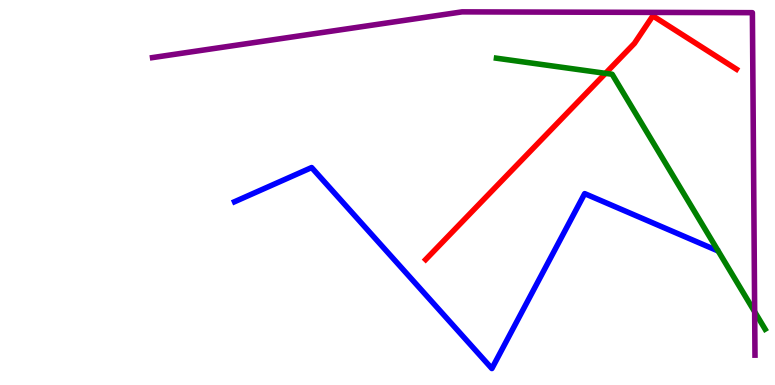[{'lines': ['blue', 'red'], 'intersections': []}, {'lines': ['green', 'red'], 'intersections': [{'x': 7.81, 'y': 8.1}]}, {'lines': ['purple', 'red'], 'intersections': []}, {'lines': ['blue', 'green'], 'intersections': []}, {'lines': ['blue', 'purple'], 'intersections': []}, {'lines': ['green', 'purple'], 'intersections': [{'x': 9.74, 'y': 1.9}]}]